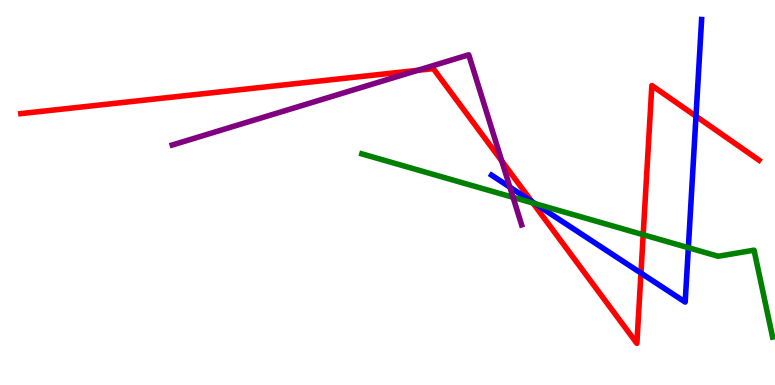[{'lines': ['blue', 'red'], 'intersections': [{'x': 6.86, 'y': 4.77}, {'x': 8.27, 'y': 2.91}, {'x': 8.98, 'y': 6.98}]}, {'lines': ['green', 'red'], 'intersections': [{'x': 6.88, 'y': 4.73}, {'x': 8.3, 'y': 3.9}]}, {'lines': ['purple', 'red'], 'intersections': [{'x': 5.39, 'y': 8.17}, {'x': 6.47, 'y': 5.82}]}, {'lines': ['blue', 'green'], 'intersections': [{'x': 6.9, 'y': 4.71}, {'x': 8.88, 'y': 3.57}]}, {'lines': ['blue', 'purple'], 'intersections': [{'x': 6.58, 'y': 5.14}]}, {'lines': ['green', 'purple'], 'intersections': [{'x': 6.62, 'y': 4.87}]}]